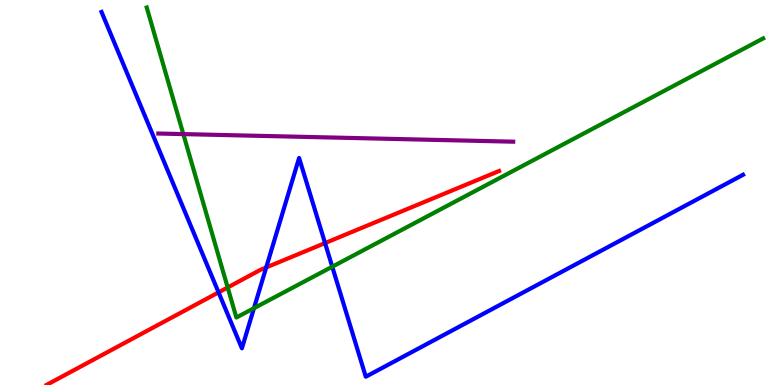[{'lines': ['blue', 'red'], 'intersections': [{'x': 2.82, 'y': 2.41}, {'x': 3.43, 'y': 3.05}, {'x': 4.19, 'y': 3.69}]}, {'lines': ['green', 'red'], 'intersections': [{'x': 2.94, 'y': 2.53}]}, {'lines': ['purple', 'red'], 'intersections': []}, {'lines': ['blue', 'green'], 'intersections': [{'x': 3.28, 'y': 2.0}, {'x': 4.29, 'y': 3.07}]}, {'lines': ['blue', 'purple'], 'intersections': []}, {'lines': ['green', 'purple'], 'intersections': [{'x': 2.37, 'y': 6.52}]}]